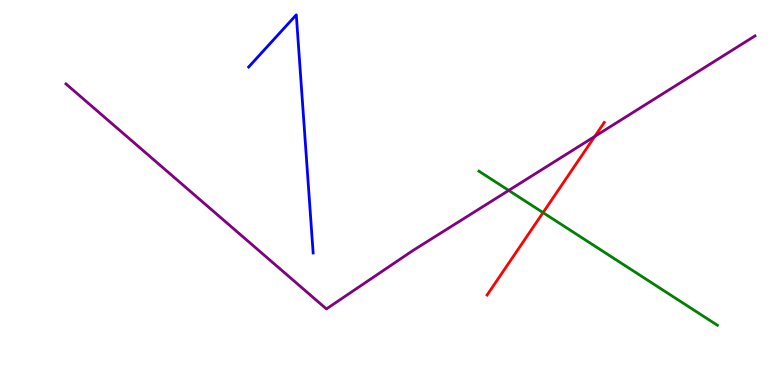[{'lines': ['blue', 'red'], 'intersections': []}, {'lines': ['green', 'red'], 'intersections': [{'x': 7.01, 'y': 4.48}]}, {'lines': ['purple', 'red'], 'intersections': [{'x': 7.67, 'y': 6.46}]}, {'lines': ['blue', 'green'], 'intersections': []}, {'lines': ['blue', 'purple'], 'intersections': []}, {'lines': ['green', 'purple'], 'intersections': [{'x': 6.56, 'y': 5.05}]}]